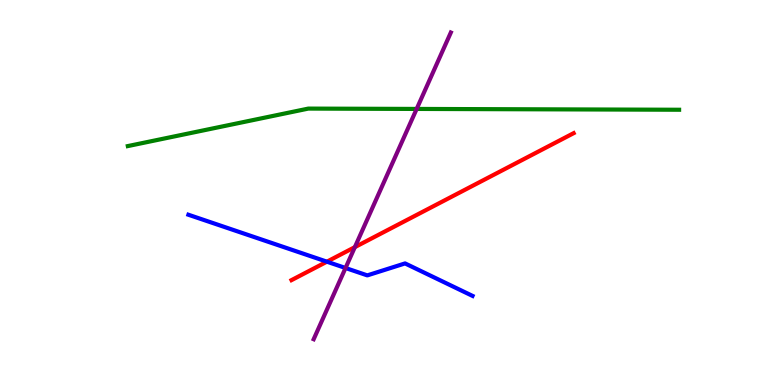[{'lines': ['blue', 'red'], 'intersections': [{'x': 4.22, 'y': 3.2}]}, {'lines': ['green', 'red'], 'intersections': []}, {'lines': ['purple', 'red'], 'intersections': [{'x': 4.58, 'y': 3.58}]}, {'lines': ['blue', 'green'], 'intersections': []}, {'lines': ['blue', 'purple'], 'intersections': [{'x': 4.46, 'y': 3.04}]}, {'lines': ['green', 'purple'], 'intersections': [{'x': 5.38, 'y': 7.17}]}]